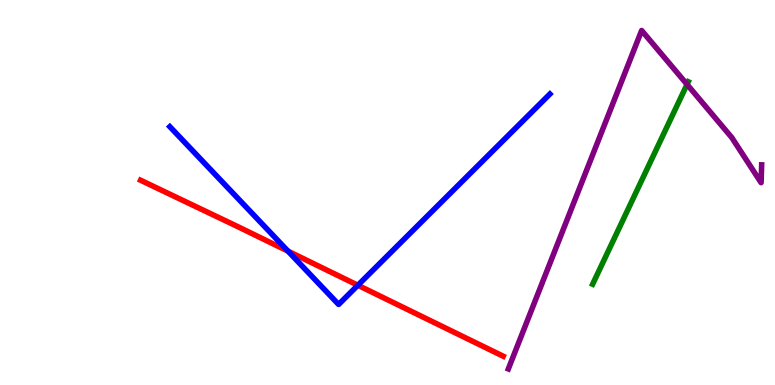[{'lines': ['blue', 'red'], 'intersections': [{'x': 3.72, 'y': 3.48}, {'x': 4.62, 'y': 2.59}]}, {'lines': ['green', 'red'], 'intersections': []}, {'lines': ['purple', 'red'], 'intersections': []}, {'lines': ['blue', 'green'], 'intersections': []}, {'lines': ['blue', 'purple'], 'intersections': []}, {'lines': ['green', 'purple'], 'intersections': [{'x': 8.87, 'y': 7.81}]}]